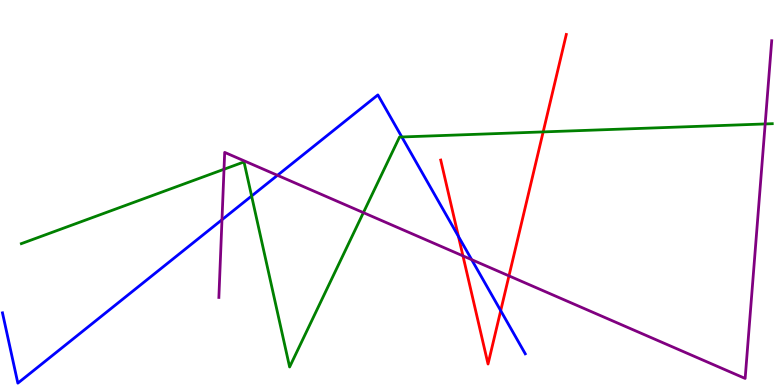[{'lines': ['blue', 'red'], 'intersections': [{'x': 5.92, 'y': 3.86}, {'x': 6.46, 'y': 1.93}]}, {'lines': ['green', 'red'], 'intersections': [{'x': 7.01, 'y': 6.57}]}, {'lines': ['purple', 'red'], 'intersections': [{'x': 5.97, 'y': 3.35}, {'x': 6.57, 'y': 2.83}]}, {'lines': ['blue', 'green'], 'intersections': [{'x': 3.25, 'y': 4.91}, {'x': 5.18, 'y': 6.44}]}, {'lines': ['blue', 'purple'], 'intersections': [{'x': 2.86, 'y': 4.29}, {'x': 3.58, 'y': 5.45}, {'x': 6.09, 'y': 3.26}]}, {'lines': ['green', 'purple'], 'intersections': [{'x': 2.89, 'y': 5.6}, {'x': 4.69, 'y': 4.48}, {'x': 9.87, 'y': 6.78}]}]